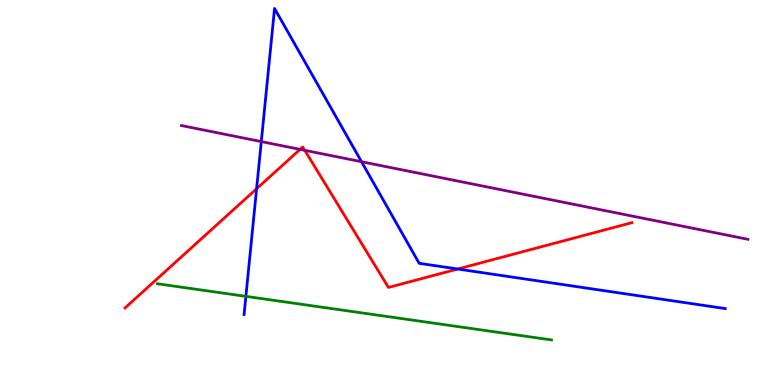[{'lines': ['blue', 'red'], 'intersections': [{'x': 3.31, 'y': 5.1}, {'x': 5.91, 'y': 3.01}]}, {'lines': ['green', 'red'], 'intersections': []}, {'lines': ['purple', 'red'], 'intersections': [{'x': 3.87, 'y': 6.12}, {'x': 3.93, 'y': 6.1}]}, {'lines': ['blue', 'green'], 'intersections': [{'x': 3.17, 'y': 2.3}]}, {'lines': ['blue', 'purple'], 'intersections': [{'x': 3.37, 'y': 6.32}, {'x': 4.66, 'y': 5.8}]}, {'lines': ['green', 'purple'], 'intersections': []}]